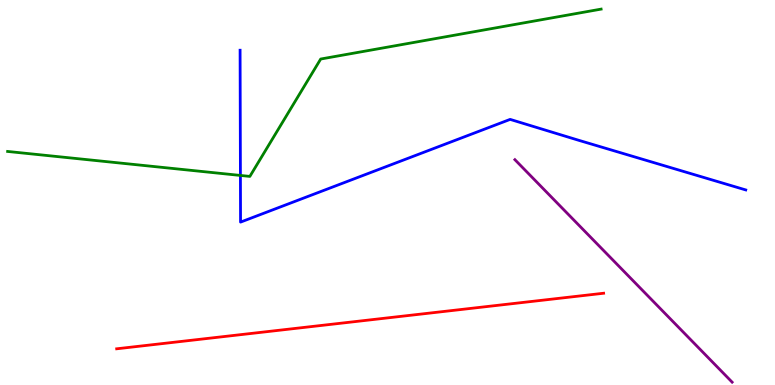[{'lines': ['blue', 'red'], 'intersections': []}, {'lines': ['green', 'red'], 'intersections': []}, {'lines': ['purple', 'red'], 'intersections': []}, {'lines': ['blue', 'green'], 'intersections': [{'x': 3.1, 'y': 5.44}]}, {'lines': ['blue', 'purple'], 'intersections': []}, {'lines': ['green', 'purple'], 'intersections': []}]